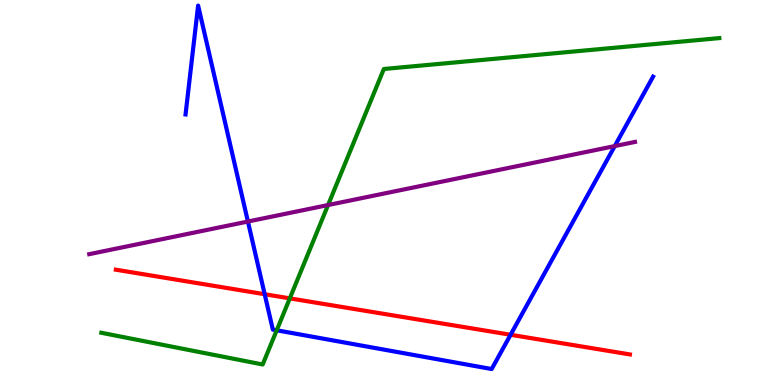[{'lines': ['blue', 'red'], 'intersections': [{'x': 3.42, 'y': 2.36}, {'x': 6.59, 'y': 1.3}]}, {'lines': ['green', 'red'], 'intersections': [{'x': 3.74, 'y': 2.25}]}, {'lines': ['purple', 'red'], 'intersections': []}, {'lines': ['blue', 'green'], 'intersections': [{'x': 3.57, 'y': 1.42}]}, {'lines': ['blue', 'purple'], 'intersections': [{'x': 3.2, 'y': 4.25}, {'x': 7.93, 'y': 6.21}]}, {'lines': ['green', 'purple'], 'intersections': [{'x': 4.23, 'y': 4.67}]}]